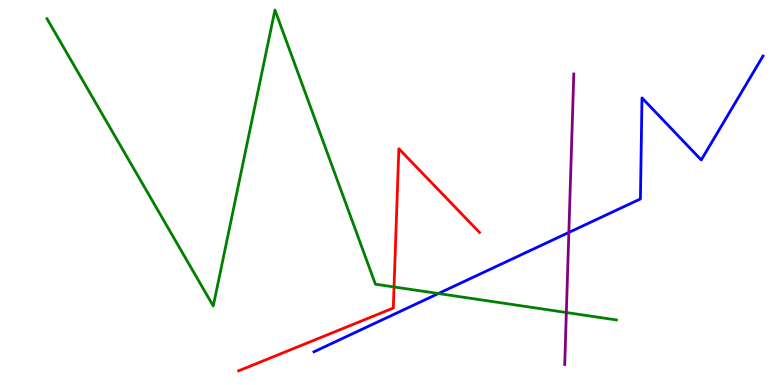[{'lines': ['blue', 'red'], 'intersections': []}, {'lines': ['green', 'red'], 'intersections': [{'x': 5.08, 'y': 2.55}]}, {'lines': ['purple', 'red'], 'intersections': []}, {'lines': ['blue', 'green'], 'intersections': [{'x': 5.66, 'y': 2.38}]}, {'lines': ['blue', 'purple'], 'intersections': [{'x': 7.34, 'y': 3.96}]}, {'lines': ['green', 'purple'], 'intersections': [{'x': 7.31, 'y': 1.88}]}]